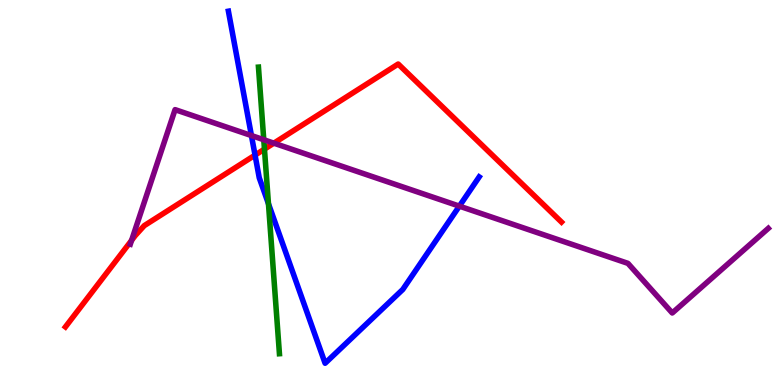[{'lines': ['blue', 'red'], 'intersections': [{'x': 3.29, 'y': 5.97}]}, {'lines': ['green', 'red'], 'intersections': [{'x': 3.41, 'y': 6.13}]}, {'lines': ['purple', 'red'], 'intersections': [{'x': 1.7, 'y': 3.76}, {'x': 3.53, 'y': 6.28}]}, {'lines': ['blue', 'green'], 'intersections': [{'x': 3.46, 'y': 4.71}]}, {'lines': ['blue', 'purple'], 'intersections': [{'x': 3.24, 'y': 6.48}, {'x': 5.93, 'y': 4.65}]}, {'lines': ['green', 'purple'], 'intersections': [{'x': 3.4, 'y': 6.37}]}]